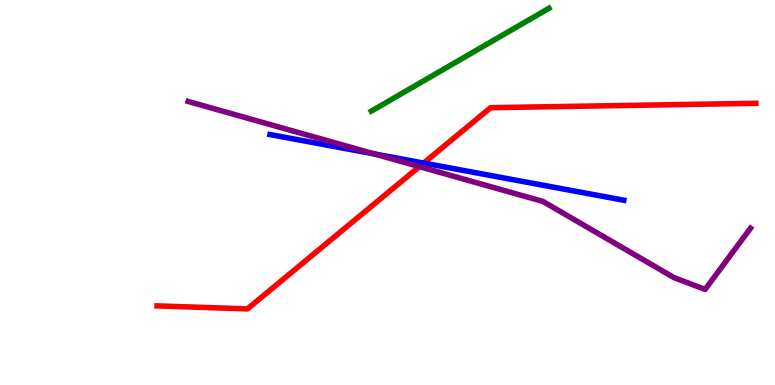[{'lines': ['blue', 'red'], 'intersections': [{'x': 5.47, 'y': 5.76}]}, {'lines': ['green', 'red'], 'intersections': []}, {'lines': ['purple', 'red'], 'intersections': [{'x': 5.41, 'y': 5.67}]}, {'lines': ['blue', 'green'], 'intersections': []}, {'lines': ['blue', 'purple'], 'intersections': [{'x': 4.83, 'y': 6.0}]}, {'lines': ['green', 'purple'], 'intersections': []}]